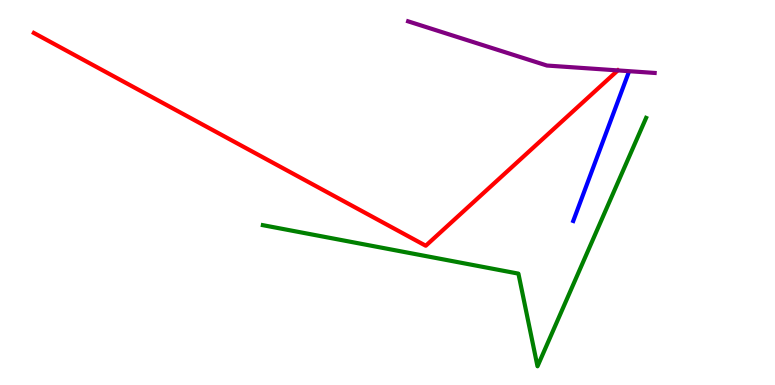[{'lines': ['blue', 'red'], 'intersections': []}, {'lines': ['green', 'red'], 'intersections': []}, {'lines': ['purple', 'red'], 'intersections': [{'x': 7.97, 'y': 8.17}]}, {'lines': ['blue', 'green'], 'intersections': []}, {'lines': ['blue', 'purple'], 'intersections': []}, {'lines': ['green', 'purple'], 'intersections': []}]